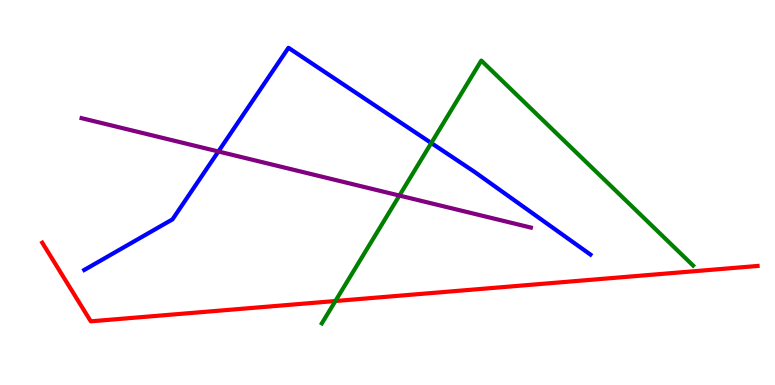[{'lines': ['blue', 'red'], 'intersections': []}, {'lines': ['green', 'red'], 'intersections': [{'x': 4.33, 'y': 2.18}]}, {'lines': ['purple', 'red'], 'intersections': []}, {'lines': ['blue', 'green'], 'intersections': [{'x': 5.56, 'y': 6.29}]}, {'lines': ['blue', 'purple'], 'intersections': [{'x': 2.82, 'y': 6.07}]}, {'lines': ['green', 'purple'], 'intersections': [{'x': 5.15, 'y': 4.92}]}]